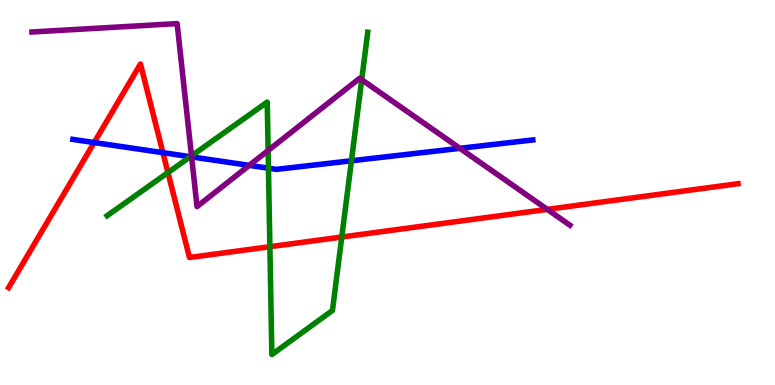[{'lines': ['blue', 'red'], 'intersections': [{'x': 1.21, 'y': 6.3}, {'x': 2.1, 'y': 6.03}]}, {'lines': ['green', 'red'], 'intersections': [{'x': 2.17, 'y': 5.52}, {'x': 3.48, 'y': 3.59}, {'x': 4.41, 'y': 3.84}]}, {'lines': ['purple', 'red'], 'intersections': [{'x': 7.06, 'y': 4.56}]}, {'lines': ['blue', 'green'], 'intersections': [{'x': 2.46, 'y': 5.93}, {'x': 3.46, 'y': 5.63}, {'x': 4.53, 'y': 5.82}]}, {'lines': ['blue', 'purple'], 'intersections': [{'x': 2.47, 'y': 5.92}, {'x': 3.22, 'y': 5.7}, {'x': 5.93, 'y': 6.15}]}, {'lines': ['green', 'purple'], 'intersections': [{'x': 2.47, 'y': 5.95}, {'x': 3.46, 'y': 6.09}, {'x': 4.67, 'y': 7.93}]}]